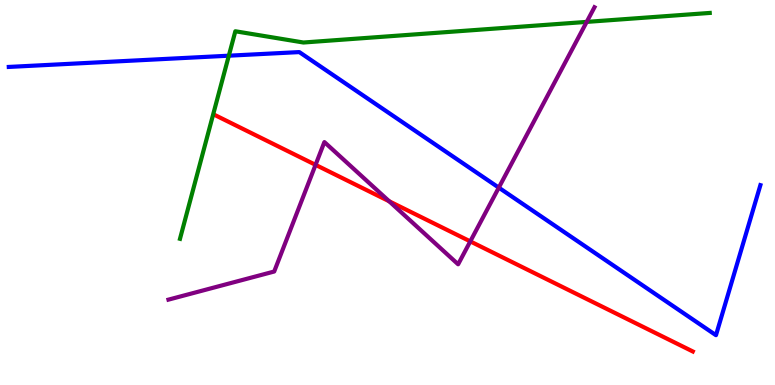[{'lines': ['blue', 'red'], 'intersections': []}, {'lines': ['green', 'red'], 'intersections': []}, {'lines': ['purple', 'red'], 'intersections': [{'x': 4.07, 'y': 5.72}, {'x': 5.02, 'y': 4.77}, {'x': 6.07, 'y': 3.73}]}, {'lines': ['blue', 'green'], 'intersections': [{'x': 2.95, 'y': 8.55}]}, {'lines': ['blue', 'purple'], 'intersections': [{'x': 6.44, 'y': 5.13}]}, {'lines': ['green', 'purple'], 'intersections': [{'x': 7.57, 'y': 9.43}]}]